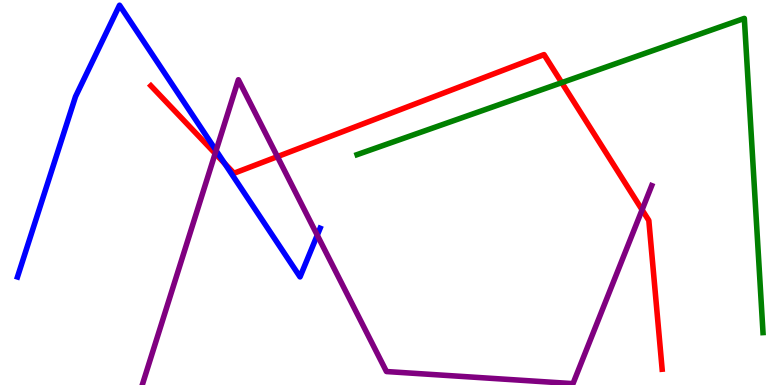[{'lines': ['blue', 'red'], 'intersections': [{'x': 2.9, 'y': 5.75}]}, {'lines': ['green', 'red'], 'intersections': [{'x': 7.25, 'y': 7.85}]}, {'lines': ['purple', 'red'], 'intersections': [{'x': 2.78, 'y': 6.01}, {'x': 3.58, 'y': 5.93}, {'x': 8.29, 'y': 4.55}]}, {'lines': ['blue', 'green'], 'intersections': []}, {'lines': ['blue', 'purple'], 'intersections': [{'x': 2.79, 'y': 6.09}, {'x': 4.09, 'y': 3.89}]}, {'lines': ['green', 'purple'], 'intersections': []}]